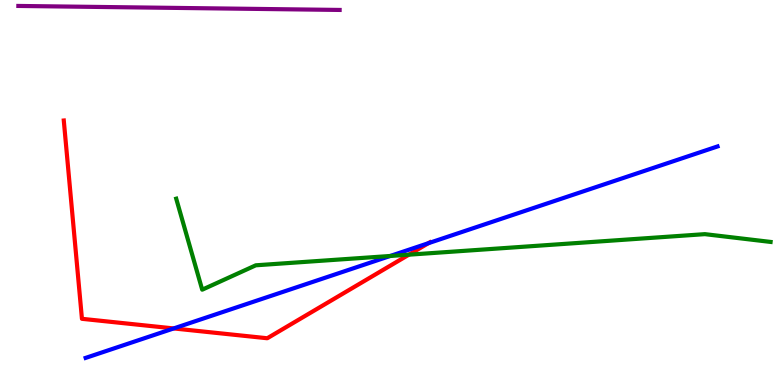[{'lines': ['blue', 'red'], 'intersections': [{'x': 2.24, 'y': 1.47}, {'x': 5.53, 'y': 3.68}]}, {'lines': ['green', 'red'], 'intersections': [{'x': 5.28, 'y': 3.38}]}, {'lines': ['purple', 'red'], 'intersections': []}, {'lines': ['blue', 'green'], 'intersections': [{'x': 5.03, 'y': 3.35}]}, {'lines': ['blue', 'purple'], 'intersections': []}, {'lines': ['green', 'purple'], 'intersections': []}]